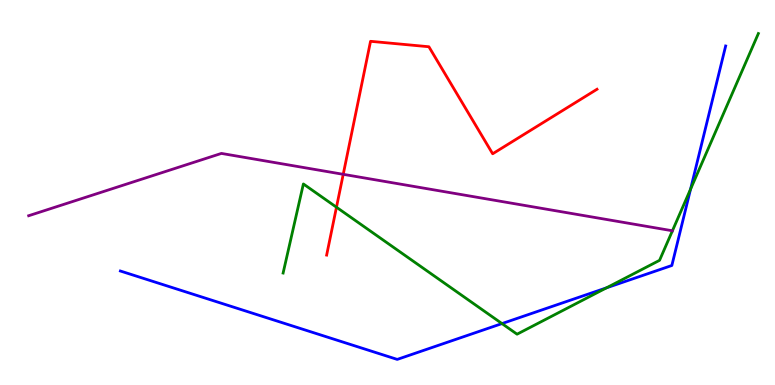[{'lines': ['blue', 'red'], 'intersections': []}, {'lines': ['green', 'red'], 'intersections': [{'x': 4.34, 'y': 4.62}]}, {'lines': ['purple', 'red'], 'intersections': [{'x': 4.43, 'y': 5.47}]}, {'lines': ['blue', 'green'], 'intersections': [{'x': 6.48, 'y': 1.6}, {'x': 7.83, 'y': 2.52}, {'x': 8.91, 'y': 5.09}]}, {'lines': ['blue', 'purple'], 'intersections': []}, {'lines': ['green', 'purple'], 'intersections': []}]